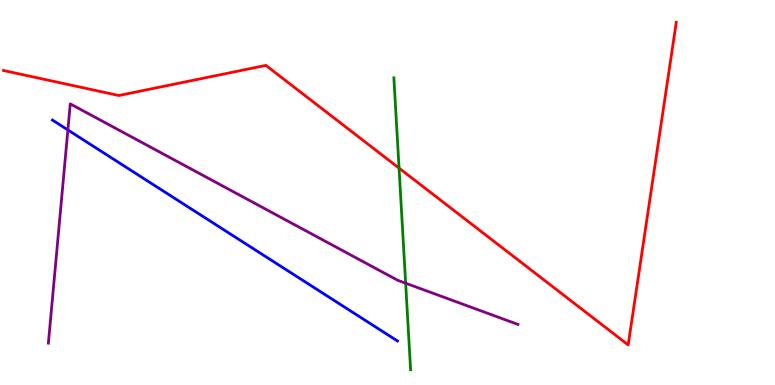[{'lines': ['blue', 'red'], 'intersections': []}, {'lines': ['green', 'red'], 'intersections': [{'x': 5.15, 'y': 5.63}]}, {'lines': ['purple', 'red'], 'intersections': []}, {'lines': ['blue', 'green'], 'intersections': []}, {'lines': ['blue', 'purple'], 'intersections': [{'x': 0.876, 'y': 6.62}]}, {'lines': ['green', 'purple'], 'intersections': [{'x': 5.23, 'y': 2.64}]}]